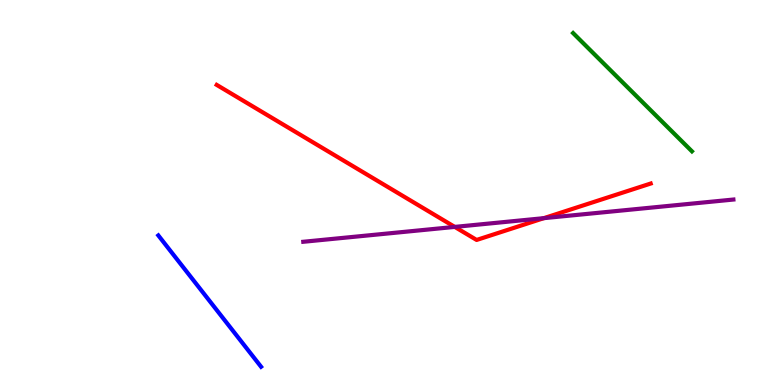[{'lines': ['blue', 'red'], 'intersections': []}, {'lines': ['green', 'red'], 'intersections': []}, {'lines': ['purple', 'red'], 'intersections': [{'x': 5.87, 'y': 4.11}, {'x': 7.02, 'y': 4.33}]}, {'lines': ['blue', 'green'], 'intersections': []}, {'lines': ['blue', 'purple'], 'intersections': []}, {'lines': ['green', 'purple'], 'intersections': []}]